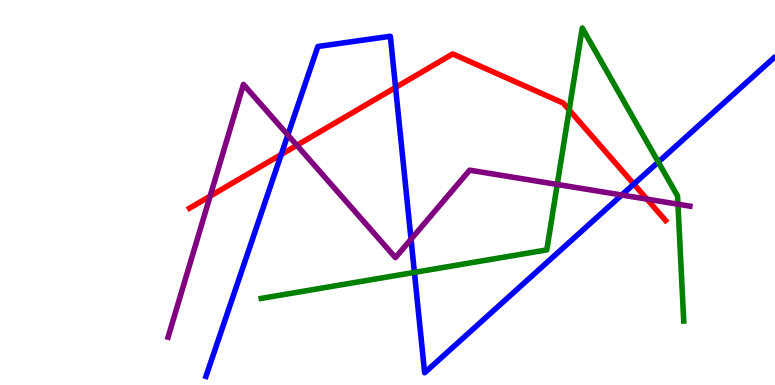[{'lines': ['blue', 'red'], 'intersections': [{'x': 3.63, 'y': 5.99}, {'x': 5.1, 'y': 7.73}, {'x': 8.18, 'y': 5.22}]}, {'lines': ['green', 'red'], 'intersections': [{'x': 7.34, 'y': 7.14}]}, {'lines': ['purple', 'red'], 'intersections': [{'x': 2.71, 'y': 4.91}, {'x': 3.83, 'y': 6.23}, {'x': 8.35, 'y': 4.83}]}, {'lines': ['blue', 'green'], 'intersections': [{'x': 5.35, 'y': 2.93}, {'x': 8.49, 'y': 5.79}]}, {'lines': ['blue', 'purple'], 'intersections': [{'x': 3.71, 'y': 6.49}, {'x': 5.3, 'y': 3.79}, {'x': 8.02, 'y': 4.93}]}, {'lines': ['green', 'purple'], 'intersections': [{'x': 7.19, 'y': 5.21}, {'x': 8.75, 'y': 4.7}]}]